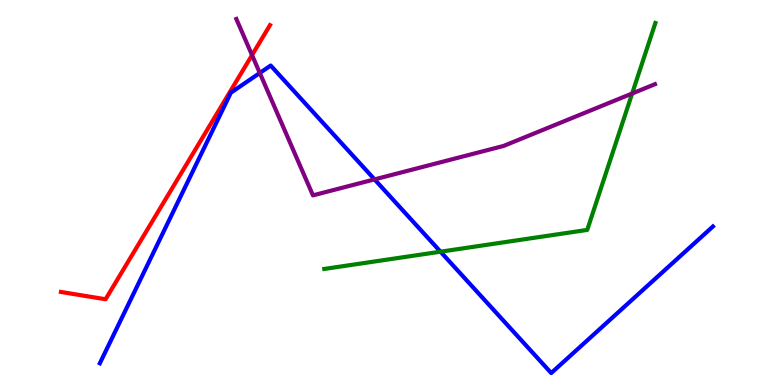[{'lines': ['blue', 'red'], 'intersections': []}, {'lines': ['green', 'red'], 'intersections': []}, {'lines': ['purple', 'red'], 'intersections': [{'x': 3.25, 'y': 8.57}]}, {'lines': ['blue', 'green'], 'intersections': [{'x': 5.68, 'y': 3.46}]}, {'lines': ['blue', 'purple'], 'intersections': [{'x': 3.35, 'y': 8.1}, {'x': 4.83, 'y': 5.34}]}, {'lines': ['green', 'purple'], 'intersections': [{'x': 8.16, 'y': 7.57}]}]